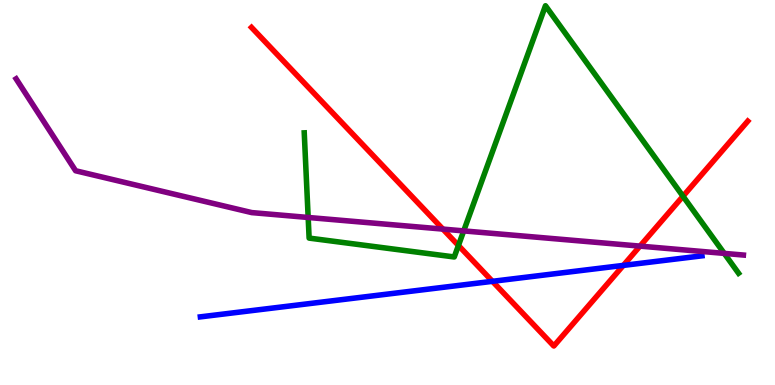[{'lines': ['blue', 'red'], 'intersections': [{'x': 6.35, 'y': 2.69}, {'x': 8.04, 'y': 3.11}]}, {'lines': ['green', 'red'], 'intersections': [{'x': 5.92, 'y': 3.62}, {'x': 8.81, 'y': 4.9}]}, {'lines': ['purple', 'red'], 'intersections': [{'x': 5.71, 'y': 4.05}, {'x': 8.26, 'y': 3.61}]}, {'lines': ['blue', 'green'], 'intersections': []}, {'lines': ['blue', 'purple'], 'intersections': []}, {'lines': ['green', 'purple'], 'intersections': [{'x': 3.98, 'y': 4.35}, {'x': 5.98, 'y': 4.0}, {'x': 9.34, 'y': 3.42}]}]